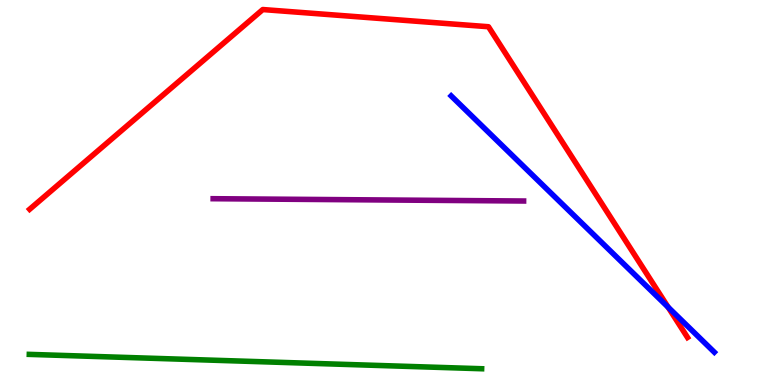[{'lines': ['blue', 'red'], 'intersections': [{'x': 8.62, 'y': 2.02}]}, {'lines': ['green', 'red'], 'intersections': []}, {'lines': ['purple', 'red'], 'intersections': []}, {'lines': ['blue', 'green'], 'intersections': []}, {'lines': ['blue', 'purple'], 'intersections': []}, {'lines': ['green', 'purple'], 'intersections': []}]